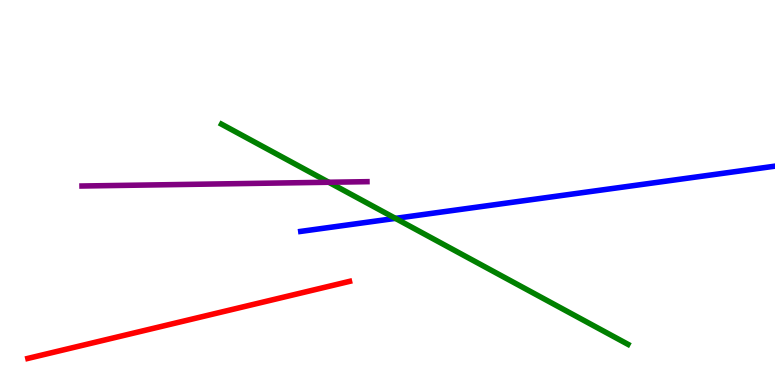[{'lines': ['blue', 'red'], 'intersections': []}, {'lines': ['green', 'red'], 'intersections': []}, {'lines': ['purple', 'red'], 'intersections': []}, {'lines': ['blue', 'green'], 'intersections': [{'x': 5.1, 'y': 4.33}]}, {'lines': ['blue', 'purple'], 'intersections': []}, {'lines': ['green', 'purple'], 'intersections': [{'x': 4.24, 'y': 5.27}]}]